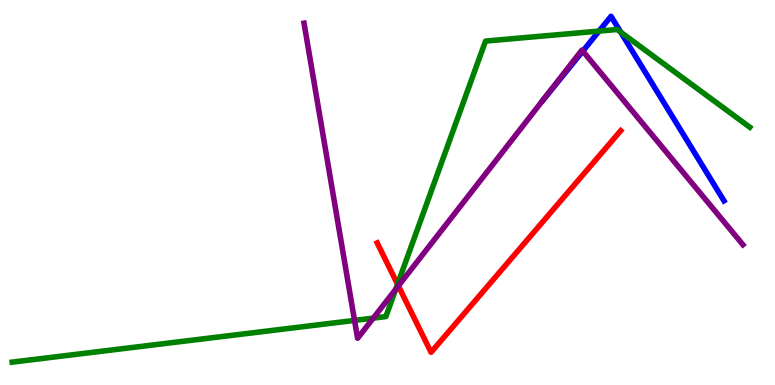[{'lines': ['blue', 'red'], 'intersections': []}, {'lines': ['green', 'red'], 'intersections': [{'x': 5.13, 'y': 2.62}]}, {'lines': ['purple', 'red'], 'intersections': [{'x': 5.14, 'y': 2.57}]}, {'lines': ['blue', 'green'], 'intersections': [{'x': 7.73, 'y': 9.19}, {'x': 8.01, 'y': 9.16}]}, {'lines': ['blue', 'purple'], 'intersections': [{'x': 7.52, 'y': 8.67}]}, {'lines': ['green', 'purple'], 'intersections': [{'x': 4.57, 'y': 1.68}, {'x': 4.82, 'y': 1.74}, {'x': 5.11, 'y': 2.49}]}]